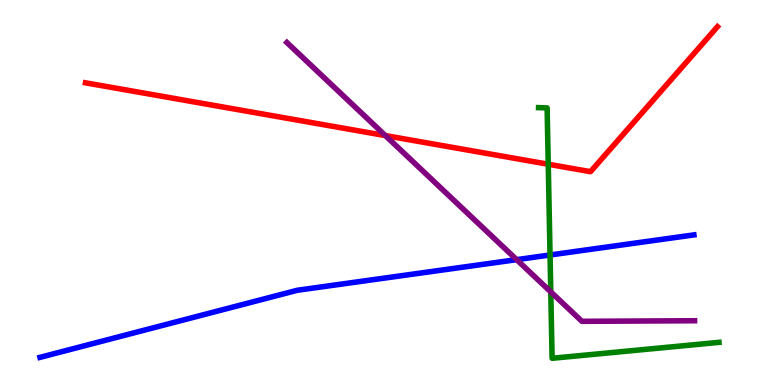[{'lines': ['blue', 'red'], 'intersections': []}, {'lines': ['green', 'red'], 'intersections': [{'x': 7.07, 'y': 5.73}]}, {'lines': ['purple', 'red'], 'intersections': [{'x': 4.97, 'y': 6.48}]}, {'lines': ['blue', 'green'], 'intersections': [{'x': 7.1, 'y': 3.38}]}, {'lines': ['blue', 'purple'], 'intersections': [{'x': 6.67, 'y': 3.26}]}, {'lines': ['green', 'purple'], 'intersections': [{'x': 7.11, 'y': 2.42}]}]